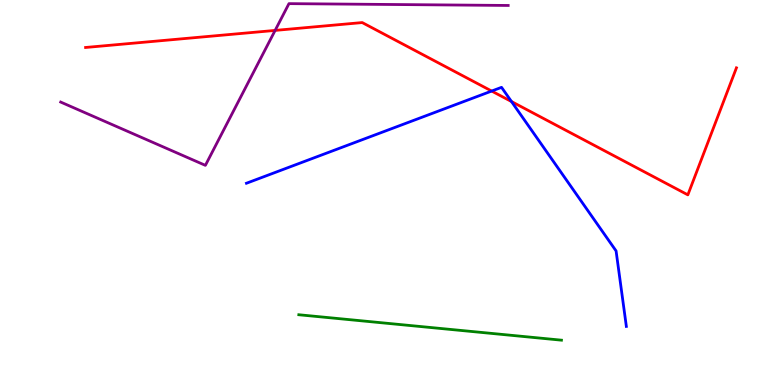[{'lines': ['blue', 'red'], 'intersections': [{'x': 6.34, 'y': 7.63}, {'x': 6.6, 'y': 7.36}]}, {'lines': ['green', 'red'], 'intersections': []}, {'lines': ['purple', 'red'], 'intersections': [{'x': 3.55, 'y': 9.21}]}, {'lines': ['blue', 'green'], 'intersections': []}, {'lines': ['blue', 'purple'], 'intersections': []}, {'lines': ['green', 'purple'], 'intersections': []}]